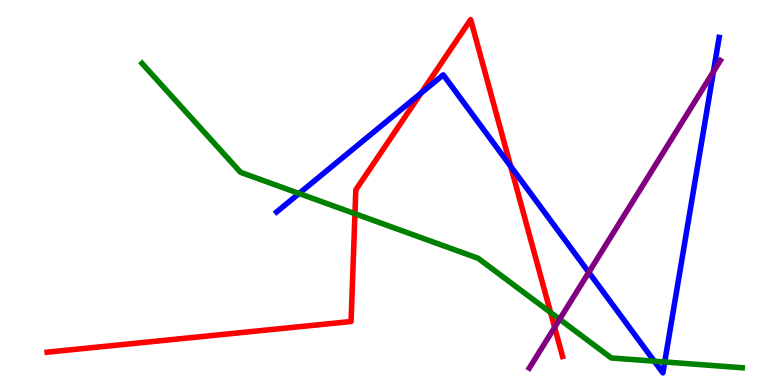[{'lines': ['blue', 'red'], 'intersections': [{'x': 5.43, 'y': 7.58}, {'x': 6.59, 'y': 5.68}]}, {'lines': ['green', 'red'], 'intersections': [{'x': 4.58, 'y': 4.45}, {'x': 7.1, 'y': 1.88}]}, {'lines': ['purple', 'red'], 'intersections': [{'x': 7.16, 'y': 1.5}]}, {'lines': ['blue', 'green'], 'intersections': [{'x': 3.86, 'y': 4.97}, {'x': 8.44, 'y': 0.619}, {'x': 8.58, 'y': 0.599}]}, {'lines': ['blue', 'purple'], 'intersections': [{'x': 7.6, 'y': 2.93}, {'x': 9.21, 'y': 8.14}]}, {'lines': ['green', 'purple'], 'intersections': [{'x': 7.22, 'y': 1.71}]}]